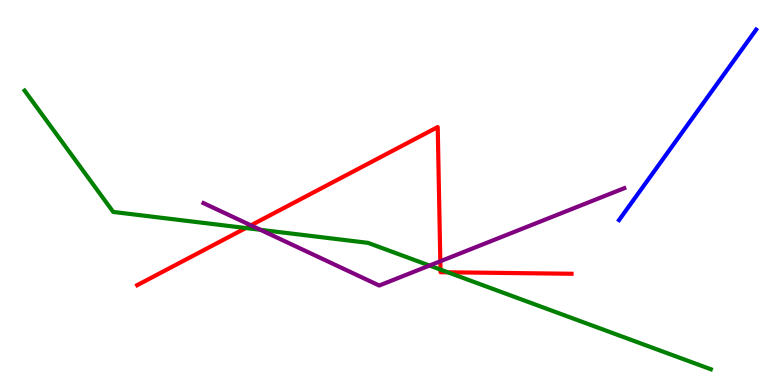[{'lines': ['blue', 'red'], 'intersections': []}, {'lines': ['green', 'red'], 'intersections': [{'x': 3.17, 'y': 4.08}, {'x': 5.68, 'y': 3.0}, {'x': 5.78, 'y': 2.93}]}, {'lines': ['purple', 'red'], 'intersections': [{'x': 3.24, 'y': 4.15}, {'x': 5.68, 'y': 3.21}]}, {'lines': ['blue', 'green'], 'intersections': []}, {'lines': ['blue', 'purple'], 'intersections': []}, {'lines': ['green', 'purple'], 'intersections': [{'x': 3.36, 'y': 4.03}, {'x': 5.54, 'y': 3.1}]}]